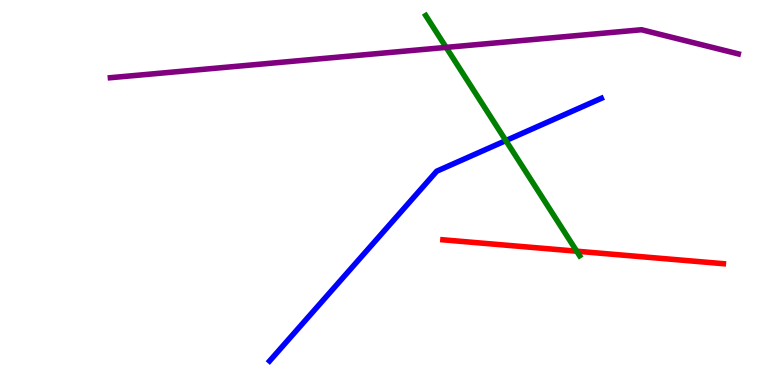[{'lines': ['blue', 'red'], 'intersections': []}, {'lines': ['green', 'red'], 'intersections': [{'x': 7.44, 'y': 3.48}]}, {'lines': ['purple', 'red'], 'intersections': []}, {'lines': ['blue', 'green'], 'intersections': [{'x': 6.53, 'y': 6.35}]}, {'lines': ['blue', 'purple'], 'intersections': []}, {'lines': ['green', 'purple'], 'intersections': [{'x': 5.76, 'y': 8.77}]}]